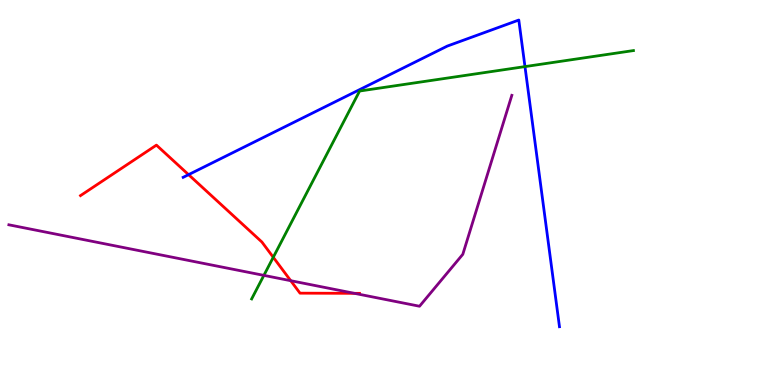[{'lines': ['blue', 'red'], 'intersections': [{'x': 2.43, 'y': 5.46}]}, {'lines': ['green', 'red'], 'intersections': [{'x': 3.53, 'y': 3.32}]}, {'lines': ['purple', 'red'], 'intersections': [{'x': 3.75, 'y': 2.71}, {'x': 4.57, 'y': 2.38}]}, {'lines': ['blue', 'green'], 'intersections': [{'x': 6.77, 'y': 8.27}]}, {'lines': ['blue', 'purple'], 'intersections': []}, {'lines': ['green', 'purple'], 'intersections': [{'x': 3.4, 'y': 2.85}]}]